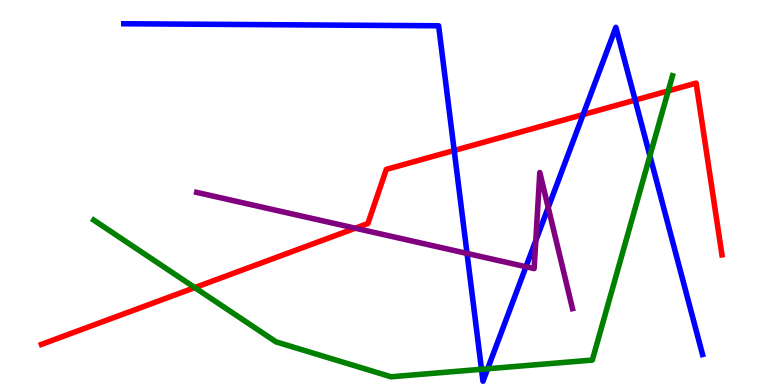[{'lines': ['blue', 'red'], 'intersections': [{'x': 5.86, 'y': 6.09}, {'x': 7.52, 'y': 7.02}, {'x': 8.2, 'y': 7.4}]}, {'lines': ['green', 'red'], 'intersections': [{'x': 2.51, 'y': 2.53}, {'x': 8.62, 'y': 7.64}]}, {'lines': ['purple', 'red'], 'intersections': [{'x': 4.58, 'y': 4.07}]}, {'lines': ['blue', 'green'], 'intersections': [{'x': 6.21, 'y': 0.409}, {'x': 6.29, 'y': 0.422}, {'x': 8.39, 'y': 5.95}]}, {'lines': ['blue', 'purple'], 'intersections': [{'x': 6.03, 'y': 3.42}, {'x': 6.79, 'y': 3.07}, {'x': 6.91, 'y': 3.75}, {'x': 7.07, 'y': 4.61}]}, {'lines': ['green', 'purple'], 'intersections': []}]